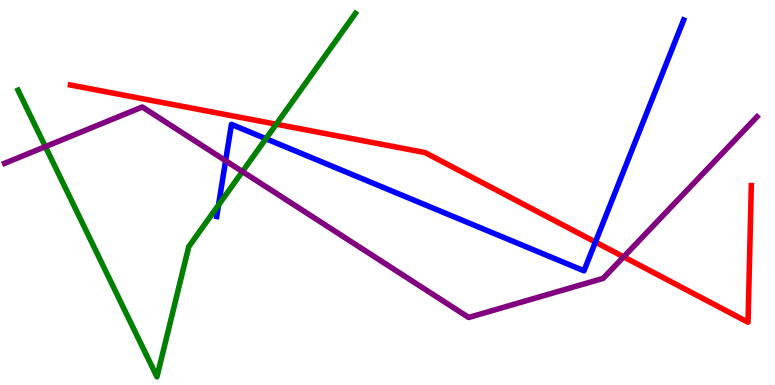[{'lines': ['blue', 'red'], 'intersections': [{'x': 7.68, 'y': 3.71}]}, {'lines': ['green', 'red'], 'intersections': [{'x': 3.56, 'y': 6.77}]}, {'lines': ['purple', 'red'], 'intersections': [{'x': 8.05, 'y': 3.33}]}, {'lines': ['blue', 'green'], 'intersections': [{'x': 2.82, 'y': 4.68}, {'x': 3.43, 'y': 6.4}]}, {'lines': ['blue', 'purple'], 'intersections': [{'x': 2.91, 'y': 5.83}]}, {'lines': ['green', 'purple'], 'intersections': [{'x': 0.586, 'y': 6.19}, {'x': 3.13, 'y': 5.54}]}]